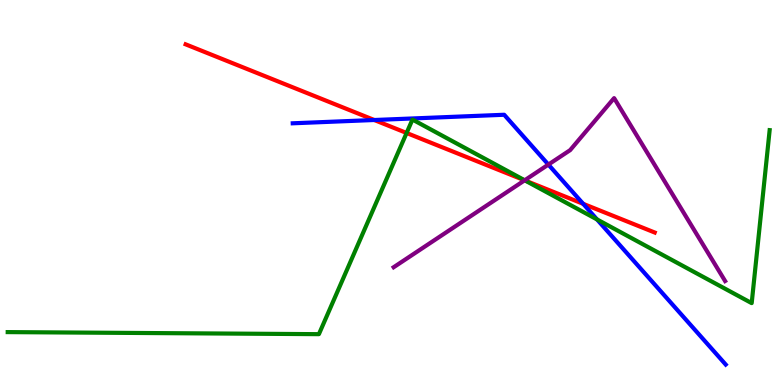[{'lines': ['blue', 'red'], 'intersections': [{'x': 4.83, 'y': 6.88}, {'x': 7.52, 'y': 4.71}]}, {'lines': ['green', 'red'], 'intersections': [{'x': 5.25, 'y': 6.55}, {'x': 6.78, 'y': 5.31}]}, {'lines': ['purple', 'red'], 'intersections': [{'x': 6.77, 'y': 5.32}]}, {'lines': ['blue', 'green'], 'intersections': [{'x': 7.7, 'y': 4.3}]}, {'lines': ['blue', 'purple'], 'intersections': [{'x': 7.08, 'y': 5.73}]}, {'lines': ['green', 'purple'], 'intersections': [{'x': 6.77, 'y': 5.32}]}]